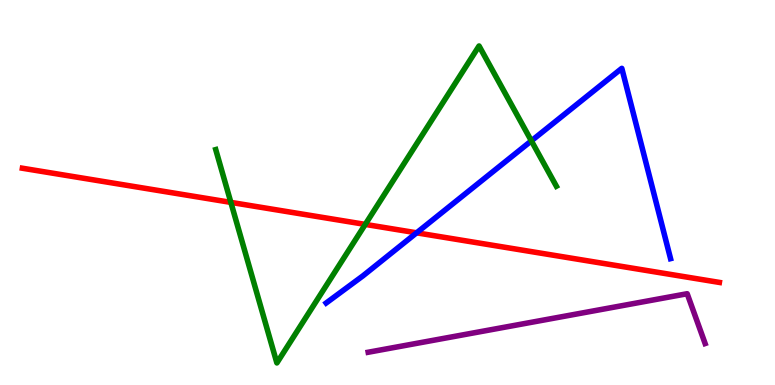[{'lines': ['blue', 'red'], 'intersections': [{'x': 5.38, 'y': 3.95}]}, {'lines': ['green', 'red'], 'intersections': [{'x': 2.98, 'y': 4.74}, {'x': 4.71, 'y': 4.17}]}, {'lines': ['purple', 'red'], 'intersections': []}, {'lines': ['blue', 'green'], 'intersections': [{'x': 6.86, 'y': 6.34}]}, {'lines': ['blue', 'purple'], 'intersections': []}, {'lines': ['green', 'purple'], 'intersections': []}]